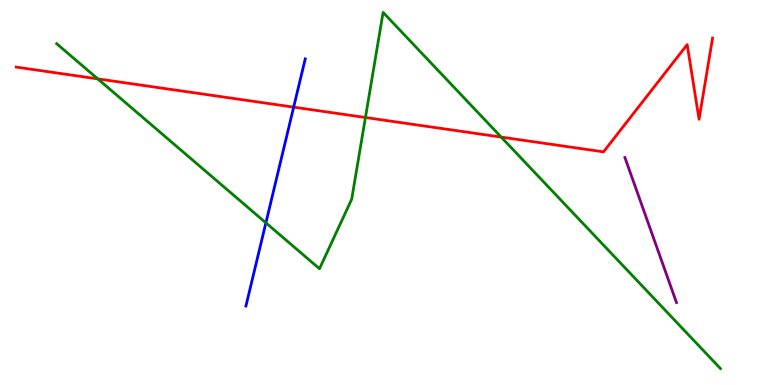[{'lines': ['blue', 'red'], 'intersections': [{'x': 3.79, 'y': 7.22}]}, {'lines': ['green', 'red'], 'intersections': [{'x': 1.26, 'y': 7.95}, {'x': 4.72, 'y': 6.95}, {'x': 6.47, 'y': 6.44}]}, {'lines': ['purple', 'red'], 'intersections': []}, {'lines': ['blue', 'green'], 'intersections': [{'x': 3.43, 'y': 4.21}]}, {'lines': ['blue', 'purple'], 'intersections': []}, {'lines': ['green', 'purple'], 'intersections': []}]